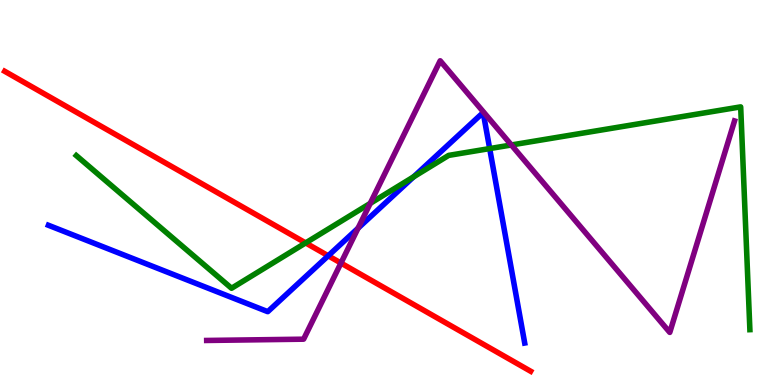[{'lines': ['blue', 'red'], 'intersections': [{'x': 4.23, 'y': 3.36}]}, {'lines': ['green', 'red'], 'intersections': [{'x': 3.94, 'y': 3.69}]}, {'lines': ['purple', 'red'], 'intersections': [{'x': 4.4, 'y': 3.17}]}, {'lines': ['blue', 'green'], 'intersections': [{'x': 5.34, 'y': 5.41}, {'x': 6.32, 'y': 6.14}]}, {'lines': ['blue', 'purple'], 'intersections': [{'x': 4.62, 'y': 4.07}]}, {'lines': ['green', 'purple'], 'intersections': [{'x': 4.78, 'y': 4.72}, {'x': 6.6, 'y': 6.23}]}]